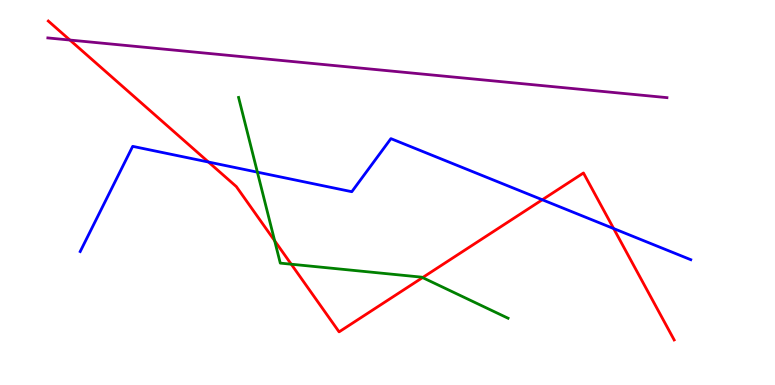[{'lines': ['blue', 'red'], 'intersections': [{'x': 2.69, 'y': 5.79}, {'x': 7.0, 'y': 4.81}, {'x': 7.92, 'y': 4.06}]}, {'lines': ['green', 'red'], 'intersections': [{'x': 3.54, 'y': 3.75}, {'x': 3.76, 'y': 3.14}, {'x': 5.45, 'y': 2.79}]}, {'lines': ['purple', 'red'], 'intersections': [{'x': 0.902, 'y': 8.96}]}, {'lines': ['blue', 'green'], 'intersections': [{'x': 3.32, 'y': 5.53}]}, {'lines': ['blue', 'purple'], 'intersections': []}, {'lines': ['green', 'purple'], 'intersections': []}]